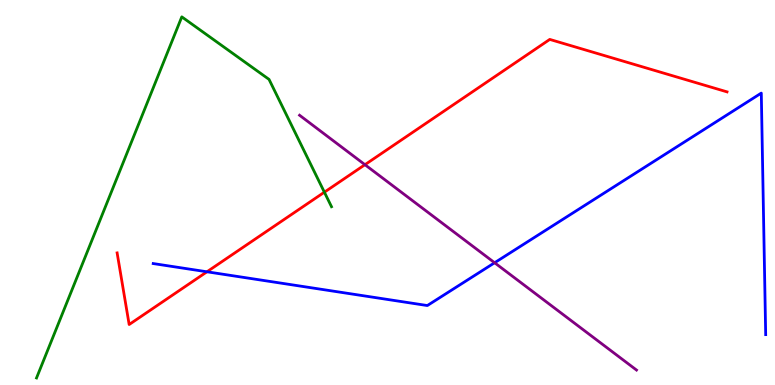[{'lines': ['blue', 'red'], 'intersections': [{'x': 2.67, 'y': 2.94}]}, {'lines': ['green', 'red'], 'intersections': [{'x': 4.19, 'y': 5.01}]}, {'lines': ['purple', 'red'], 'intersections': [{'x': 4.71, 'y': 5.72}]}, {'lines': ['blue', 'green'], 'intersections': []}, {'lines': ['blue', 'purple'], 'intersections': [{'x': 6.38, 'y': 3.18}]}, {'lines': ['green', 'purple'], 'intersections': []}]